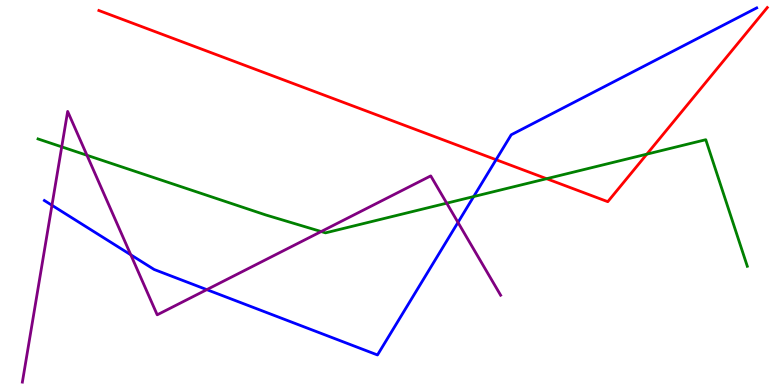[{'lines': ['blue', 'red'], 'intersections': [{'x': 6.4, 'y': 5.85}]}, {'lines': ['green', 'red'], 'intersections': [{'x': 7.05, 'y': 5.36}, {'x': 8.35, 'y': 6.0}]}, {'lines': ['purple', 'red'], 'intersections': []}, {'lines': ['blue', 'green'], 'intersections': [{'x': 6.11, 'y': 4.89}]}, {'lines': ['blue', 'purple'], 'intersections': [{'x': 0.67, 'y': 4.67}, {'x': 1.69, 'y': 3.38}, {'x': 2.67, 'y': 2.48}, {'x': 5.91, 'y': 4.22}]}, {'lines': ['green', 'purple'], 'intersections': [{'x': 0.797, 'y': 6.19}, {'x': 1.12, 'y': 5.97}, {'x': 4.14, 'y': 3.99}, {'x': 5.76, 'y': 4.72}]}]